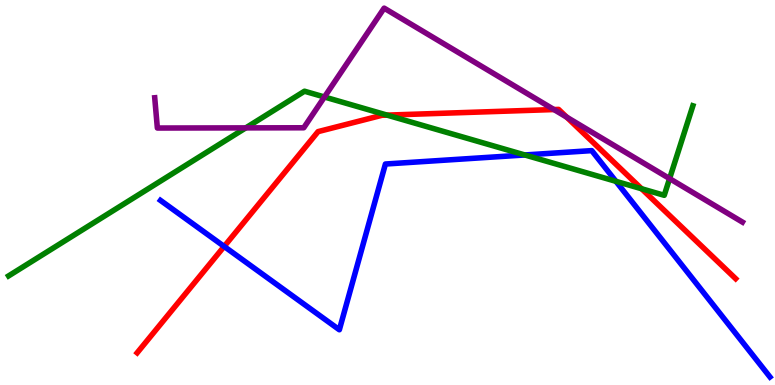[{'lines': ['blue', 'red'], 'intersections': [{'x': 2.89, 'y': 3.6}]}, {'lines': ['green', 'red'], 'intersections': [{'x': 4.99, 'y': 7.01}, {'x': 8.28, 'y': 5.1}]}, {'lines': ['purple', 'red'], 'intersections': [{'x': 7.15, 'y': 7.15}, {'x': 7.31, 'y': 6.96}]}, {'lines': ['blue', 'green'], 'intersections': [{'x': 6.77, 'y': 5.97}, {'x': 7.95, 'y': 5.29}]}, {'lines': ['blue', 'purple'], 'intersections': []}, {'lines': ['green', 'purple'], 'intersections': [{'x': 3.17, 'y': 6.68}, {'x': 4.19, 'y': 7.48}, {'x': 8.64, 'y': 5.36}]}]